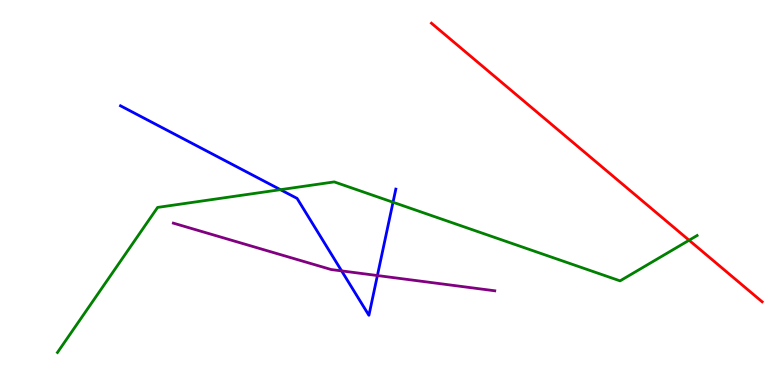[{'lines': ['blue', 'red'], 'intersections': []}, {'lines': ['green', 'red'], 'intersections': [{'x': 8.89, 'y': 3.76}]}, {'lines': ['purple', 'red'], 'intersections': []}, {'lines': ['blue', 'green'], 'intersections': [{'x': 3.62, 'y': 5.07}, {'x': 5.07, 'y': 4.75}]}, {'lines': ['blue', 'purple'], 'intersections': [{'x': 4.41, 'y': 2.96}, {'x': 4.87, 'y': 2.84}]}, {'lines': ['green', 'purple'], 'intersections': []}]